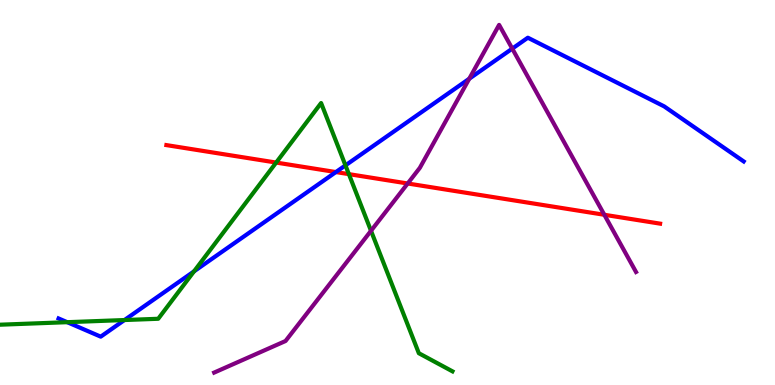[{'lines': ['blue', 'red'], 'intersections': [{'x': 4.33, 'y': 5.53}]}, {'lines': ['green', 'red'], 'intersections': [{'x': 3.56, 'y': 5.78}, {'x': 4.5, 'y': 5.48}]}, {'lines': ['purple', 'red'], 'intersections': [{'x': 5.26, 'y': 5.23}, {'x': 7.8, 'y': 4.42}]}, {'lines': ['blue', 'green'], 'intersections': [{'x': 0.867, 'y': 1.63}, {'x': 1.61, 'y': 1.69}, {'x': 2.5, 'y': 2.95}, {'x': 4.46, 'y': 5.7}]}, {'lines': ['blue', 'purple'], 'intersections': [{'x': 6.05, 'y': 7.96}, {'x': 6.61, 'y': 8.74}]}, {'lines': ['green', 'purple'], 'intersections': [{'x': 4.79, 'y': 4.01}]}]